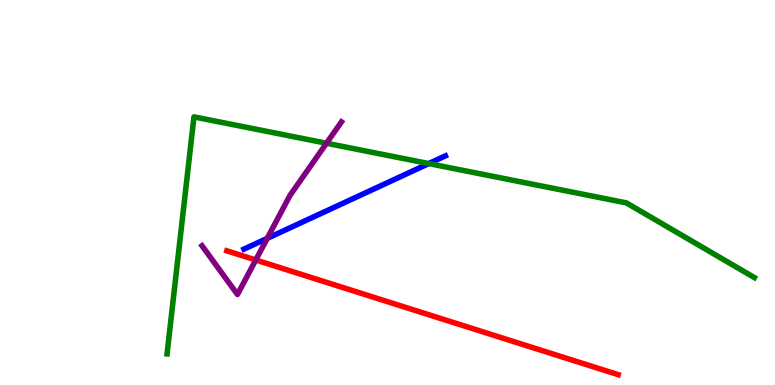[{'lines': ['blue', 'red'], 'intersections': []}, {'lines': ['green', 'red'], 'intersections': []}, {'lines': ['purple', 'red'], 'intersections': [{'x': 3.3, 'y': 3.25}]}, {'lines': ['blue', 'green'], 'intersections': [{'x': 5.53, 'y': 5.75}]}, {'lines': ['blue', 'purple'], 'intersections': [{'x': 3.45, 'y': 3.81}]}, {'lines': ['green', 'purple'], 'intersections': [{'x': 4.21, 'y': 6.28}]}]